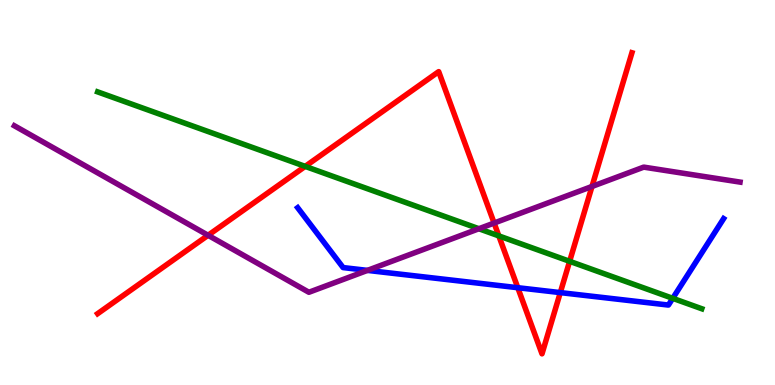[{'lines': ['blue', 'red'], 'intersections': [{'x': 6.68, 'y': 2.53}, {'x': 7.23, 'y': 2.4}]}, {'lines': ['green', 'red'], 'intersections': [{'x': 3.94, 'y': 5.68}, {'x': 6.44, 'y': 3.87}, {'x': 7.35, 'y': 3.21}]}, {'lines': ['purple', 'red'], 'intersections': [{'x': 2.68, 'y': 3.89}, {'x': 6.38, 'y': 4.21}, {'x': 7.64, 'y': 5.16}]}, {'lines': ['blue', 'green'], 'intersections': [{'x': 8.68, 'y': 2.25}]}, {'lines': ['blue', 'purple'], 'intersections': [{'x': 4.74, 'y': 2.98}]}, {'lines': ['green', 'purple'], 'intersections': [{'x': 6.18, 'y': 4.06}]}]